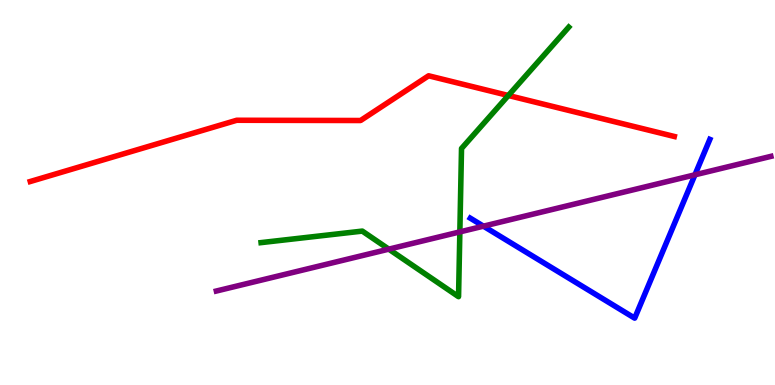[{'lines': ['blue', 'red'], 'intersections': []}, {'lines': ['green', 'red'], 'intersections': [{'x': 6.56, 'y': 7.52}]}, {'lines': ['purple', 'red'], 'intersections': []}, {'lines': ['blue', 'green'], 'intersections': []}, {'lines': ['blue', 'purple'], 'intersections': [{'x': 6.24, 'y': 4.13}, {'x': 8.97, 'y': 5.46}]}, {'lines': ['green', 'purple'], 'intersections': [{'x': 5.02, 'y': 3.53}, {'x': 5.93, 'y': 3.98}]}]